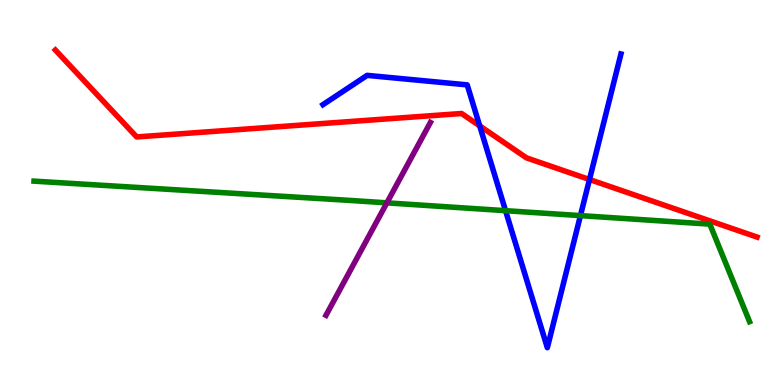[{'lines': ['blue', 'red'], 'intersections': [{'x': 6.19, 'y': 6.73}, {'x': 7.61, 'y': 5.34}]}, {'lines': ['green', 'red'], 'intersections': []}, {'lines': ['purple', 'red'], 'intersections': []}, {'lines': ['blue', 'green'], 'intersections': [{'x': 6.52, 'y': 4.53}, {'x': 7.49, 'y': 4.4}]}, {'lines': ['blue', 'purple'], 'intersections': []}, {'lines': ['green', 'purple'], 'intersections': [{'x': 4.99, 'y': 4.73}]}]